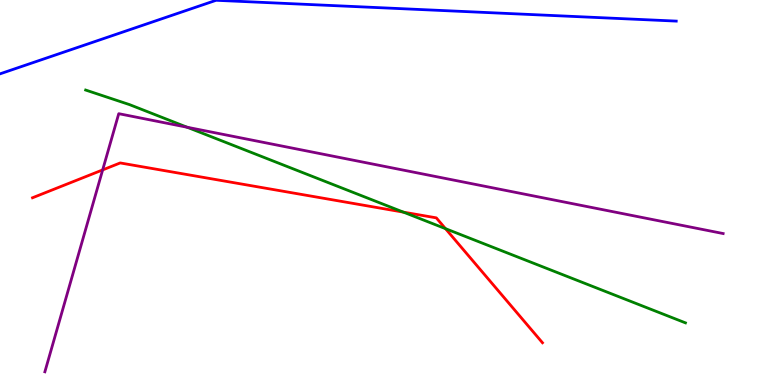[{'lines': ['blue', 'red'], 'intersections': []}, {'lines': ['green', 'red'], 'intersections': [{'x': 5.21, 'y': 4.49}, {'x': 5.75, 'y': 4.06}]}, {'lines': ['purple', 'red'], 'intersections': [{'x': 1.32, 'y': 5.59}]}, {'lines': ['blue', 'green'], 'intersections': []}, {'lines': ['blue', 'purple'], 'intersections': []}, {'lines': ['green', 'purple'], 'intersections': [{'x': 2.41, 'y': 6.69}]}]